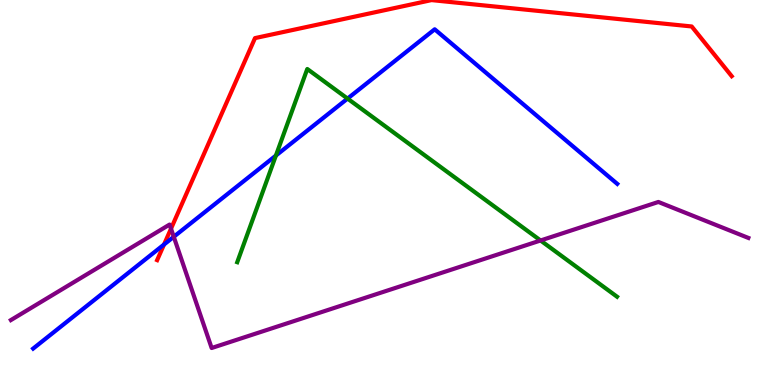[{'lines': ['blue', 'red'], 'intersections': [{'x': 2.12, 'y': 3.65}]}, {'lines': ['green', 'red'], 'intersections': []}, {'lines': ['purple', 'red'], 'intersections': [{'x': 2.21, 'y': 4.06}]}, {'lines': ['blue', 'green'], 'intersections': [{'x': 3.56, 'y': 5.96}, {'x': 4.48, 'y': 7.44}]}, {'lines': ['blue', 'purple'], 'intersections': [{'x': 2.24, 'y': 3.85}]}, {'lines': ['green', 'purple'], 'intersections': [{'x': 6.97, 'y': 3.75}]}]